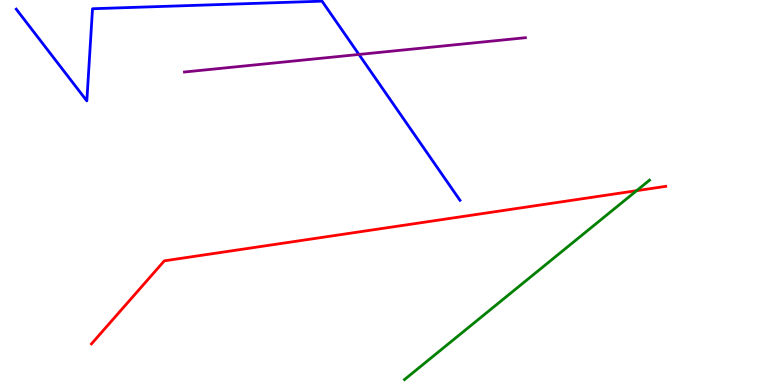[{'lines': ['blue', 'red'], 'intersections': []}, {'lines': ['green', 'red'], 'intersections': [{'x': 8.21, 'y': 5.05}]}, {'lines': ['purple', 'red'], 'intersections': []}, {'lines': ['blue', 'green'], 'intersections': []}, {'lines': ['blue', 'purple'], 'intersections': [{'x': 4.63, 'y': 8.59}]}, {'lines': ['green', 'purple'], 'intersections': []}]